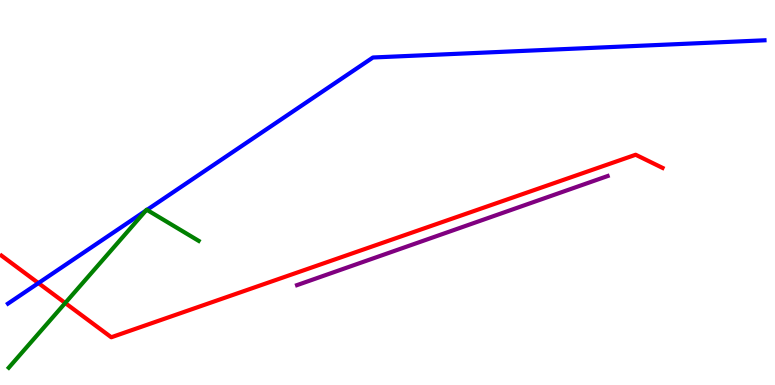[{'lines': ['blue', 'red'], 'intersections': [{'x': 0.496, 'y': 2.65}]}, {'lines': ['green', 'red'], 'intersections': [{'x': 0.841, 'y': 2.13}]}, {'lines': ['purple', 'red'], 'intersections': []}, {'lines': ['blue', 'green'], 'intersections': [{'x': 1.88, 'y': 4.53}, {'x': 1.9, 'y': 4.55}]}, {'lines': ['blue', 'purple'], 'intersections': []}, {'lines': ['green', 'purple'], 'intersections': []}]